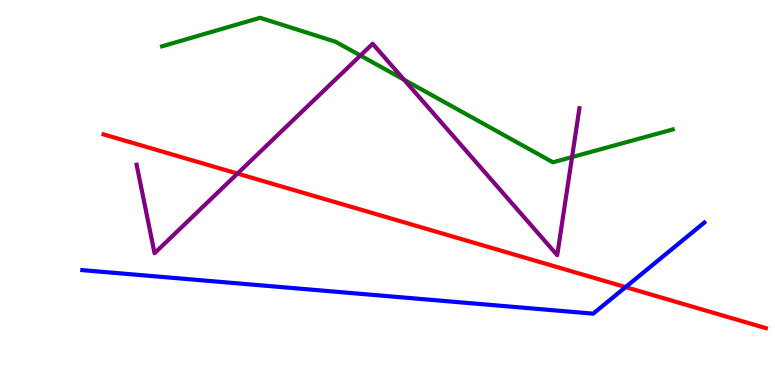[{'lines': ['blue', 'red'], 'intersections': [{'x': 8.07, 'y': 2.54}]}, {'lines': ['green', 'red'], 'intersections': []}, {'lines': ['purple', 'red'], 'intersections': [{'x': 3.06, 'y': 5.49}]}, {'lines': ['blue', 'green'], 'intersections': []}, {'lines': ['blue', 'purple'], 'intersections': []}, {'lines': ['green', 'purple'], 'intersections': [{'x': 4.65, 'y': 8.56}, {'x': 5.21, 'y': 7.93}, {'x': 7.38, 'y': 5.92}]}]